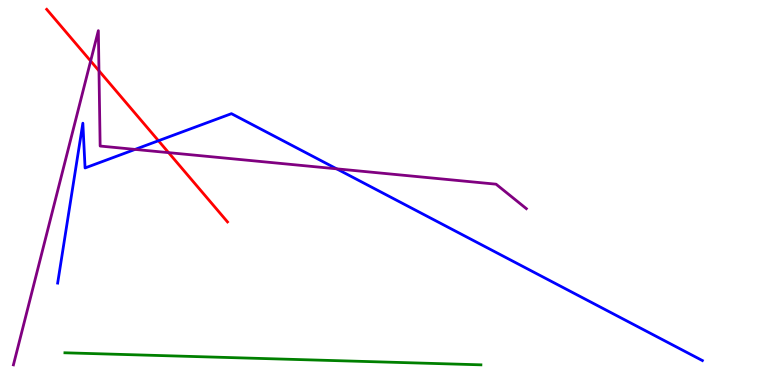[{'lines': ['blue', 'red'], 'intersections': [{'x': 2.04, 'y': 6.34}]}, {'lines': ['green', 'red'], 'intersections': []}, {'lines': ['purple', 'red'], 'intersections': [{'x': 1.17, 'y': 8.42}, {'x': 1.28, 'y': 8.16}, {'x': 2.18, 'y': 6.04}]}, {'lines': ['blue', 'green'], 'intersections': []}, {'lines': ['blue', 'purple'], 'intersections': [{'x': 1.74, 'y': 6.12}, {'x': 4.34, 'y': 5.61}]}, {'lines': ['green', 'purple'], 'intersections': []}]